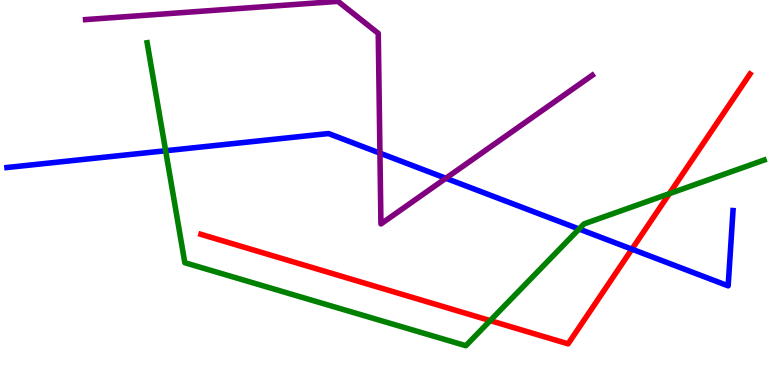[{'lines': ['blue', 'red'], 'intersections': [{'x': 8.15, 'y': 3.53}]}, {'lines': ['green', 'red'], 'intersections': [{'x': 6.33, 'y': 1.67}, {'x': 8.64, 'y': 4.97}]}, {'lines': ['purple', 'red'], 'intersections': []}, {'lines': ['blue', 'green'], 'intersections': [{'x': 2.14, 'y': 6.08}, {'x': 7.47, 'y': 4.05}]}, {'lines': ['blue', 'purple'], 'intersections': [{'x': 4.9, 'y': 6.02}, {'x': 5.75, 'y': 5.37}]}, {'lines': ['green', 'purple'], 'intersections': []}]